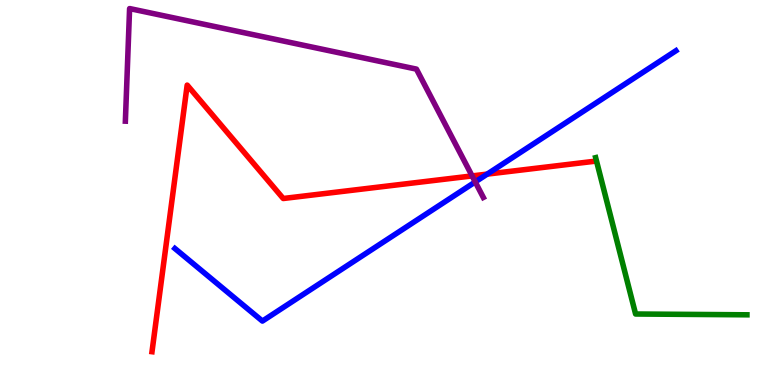[{'lines': ['blue', 'red'], 'intersections': [{'x': 6.29, 'y': 5.48}]}, {'lines': ['green', 'red'], 'intersections': []}, {'lines': ['purple', 'red'], 'intersections': [{'x': 6.09, 'y': 5.43}]}, {'lines': ['blue', 'green'], 'intersections': []}, {'lines': ['blue', 'purple'], 'intersections': [{'x': 6.13, 'y': 5.27}]}, {'lines': ['green', 'purple'], 'intersections': []}]